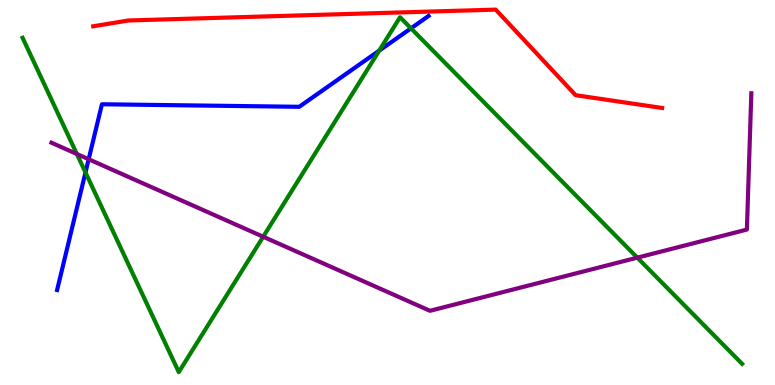[{'lines': ['blue', 'red'], 'intersections': []}, {'lines': ['green', 'red'], 'intersections': []}, {'lines': ['purple', 'red'], 'intersections': []}, {'lines': ['blue', 'green'], 'intersections': [{'x': 1.1, 'y': 5.52}, {'x': 4.89, 'y': 8.68}, {'x': 5.3, 'y': 9.26}]}, {'lines': ['blue', 'purple'], 'intersections': [{'x': 1.14, 'y': 5.86}]}, {'lines': ['green', 'purple'], 'intersections': [{'x': 0.992, 'y': 6.0}, {'x': 3.4, 'y': 3.85}, {'x': 8.22, 'y': 3.31}]}]